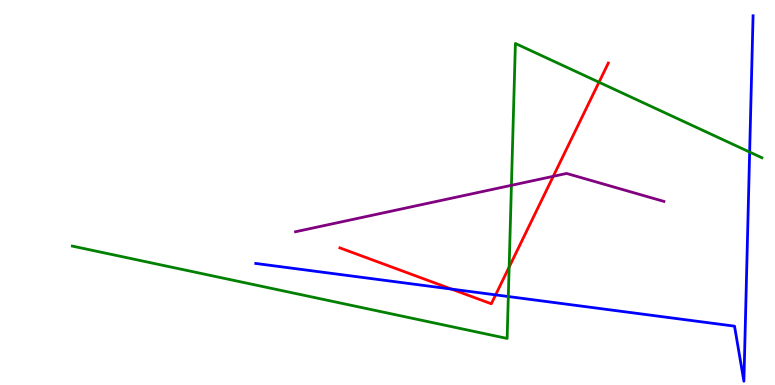[{'lines': ['blue', 'red'], 'intersections': [{'x': 5.83, 'y': 2.49}, {'x': 6.4, 'y': 2.34}]}, {'lines': ['green', 'red'], 'intersections': [{'x': 6.57, 'y': 3.06}, {'x': 7.73, 'y': 7.86}]}, {'lines': ['purple', 'red'], 'intersections': [{'x': 7.14, 'y': 5.42}]}, {'lines': ['blue', 'green'], 'intersections': [{'x': 6.56, 'y': 2.3}, {'x': 9.67, 'y': 6.05}]}, {'lines': ['blue', 'purple'], 'intersections': []}, {'lines': ['green', 'purple'], 'intersections': [{'x': 6.6, 'y': 5.19}]}]